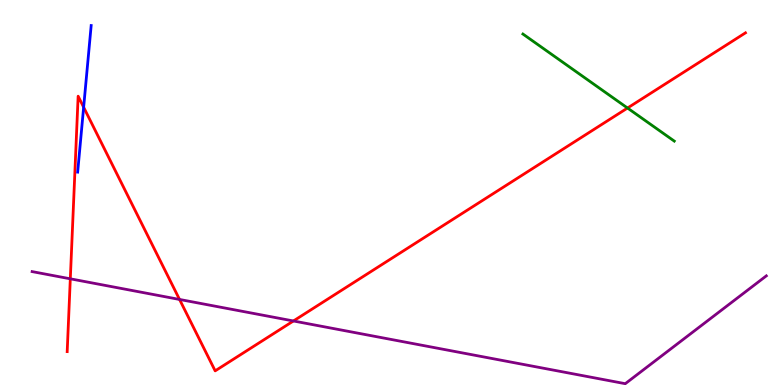[{'lines': ['blue', 'red'], 'intersections': [{'x': 1.08, 'y': 7.21}]}, {'lines': ['green', 'red'], 'intersections': [{'x': 8.1, 'y': 7.19}]}, {'lines': ['purple', 'red'], 'intersections': [{'x': 0.907, 'y': 2.76}, {'x': 2.32, 'y': 2.22}, {'x': 3.79, 'y': 1.66}]}, {'lines': ['blue', 'green'], 'intersections': []}, {'lines': ['blue', 'purple'], 'intersections': []}, {'lines': ['green', 'purple'], 'intersections': []}]